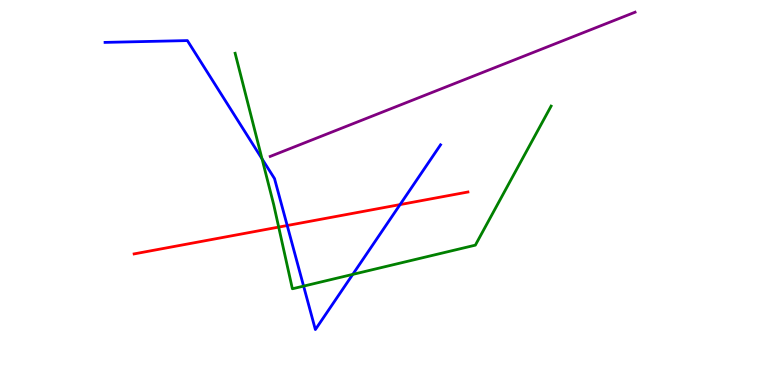[{'lines': ['blue', 'red'], 'intersections': [{'x': 3.71, 'y': 4.14}, {'x': 5.16, 'y': 4.69}]}, {'lines': ['green', 'red'], 'intersections': [{'x': 3.6, 'y': 4.1}]}, {'lines': ['purple', 'red'], 'intersections': []}, {'lines': ['blue', 'green'], 'intersections': [{'x': 3.38, 'y': 5.87}, {'x': 3.92, 'y': 2.57}, {'x': 4.55, 'y': 2.87}]}, {'lines': ['blue', 'purple'], 'intersections': []}, {'lines': ['green', 'purple'], 'intersections': []}]